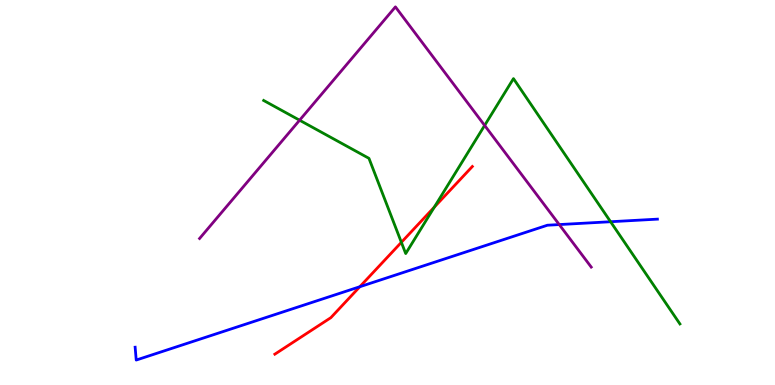[{'lines': ['blue', 'red'], 'intersections': [{'x': 4.64, 'y': 2.55}]}, {'lines': ['green', 'red'], 'intersections': [{'x': 5.18, 'y': 3.71}, {'x': 5.6, 'y': 4.62}]}, {'lines': ['purple', 'red'], 'intersections': []}, {'lines': ['blue', 'green'], 'intersections': [{'x': 7.88, 'y': 4.24}]}, {'lines': ['blue', 'purple'], 'intersections': [{'x': 7.22, 'y': 4.17}]}, {'lines': ['green', 'purple'], 'intersections': [{'x': 3.87, 'y': 6.88}, {'x': 6.25, 'y': 6.74}]}]